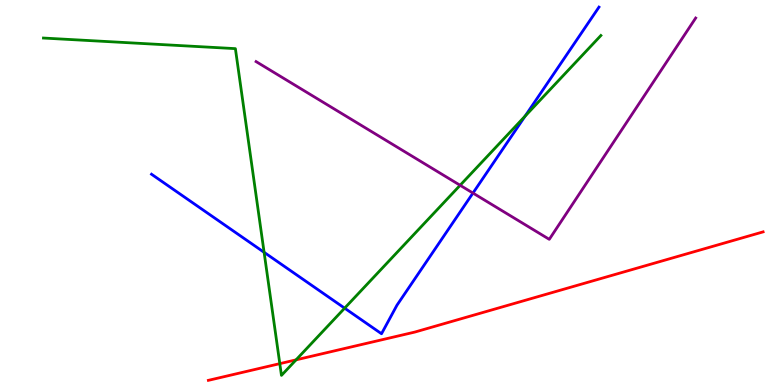[{'lines': ['blue', 'red'], 'intersections': []}, {'lines': ['green', 'red'], 'intersections': [{'x': 3.61, 'y': 0.555}, {'x': 3.82, 'y': 0.653}]}, {'lines': ['purple', 'red'], 'intersections': []}, {'lines': ['blue', 'green'], 'intersections': [{'x': 3.41, 'y': 3.45}, {'x': 4.45, 'y': 2.0}, {'x': 6.78, 'y': 6.98}]}, {'lines': ['blue', 'purple'], 'intersections': [{'x': 6.1, 'y': 4.99}]}, {'lines': ['green', 'purple'], 'intersections': [{'x': 5.94, 'y': 5.19}]}]